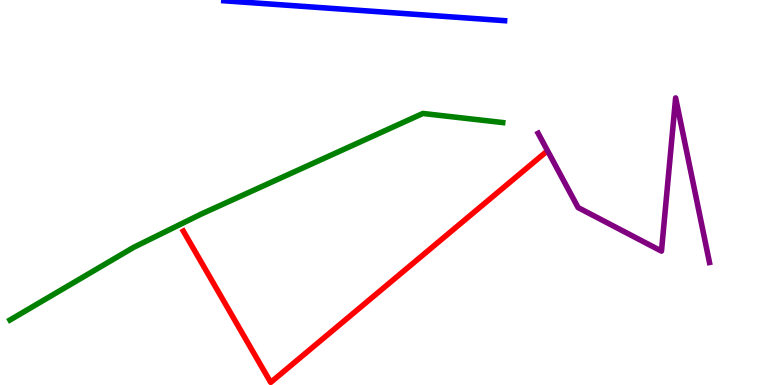[{'lines': ['blue', 'red'], 'intersections': []}, {'lines': ['green', 'red'], 'intersections': []}, {'lines': ['purple', 'red'], 'intersections': []}, {'lines': ['blue', 'green'], 'intersections': []}, {'lines': ['blue', 'purple'], 'intersections': []}, {'lines': ['green', 'purple'], 'intersections': []}]